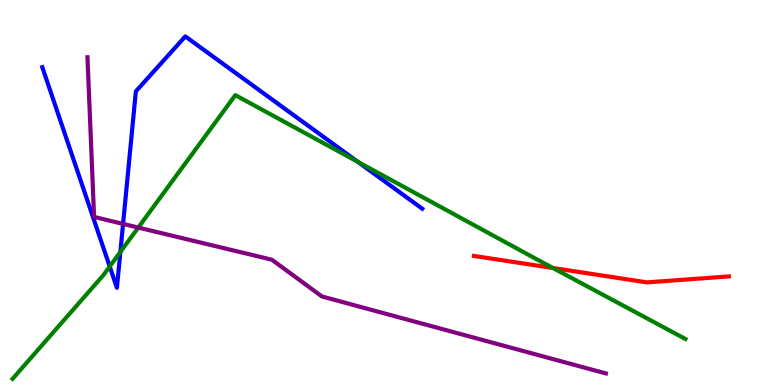[{'lines': ['blue', 'red'], 'intersections': []}, {'lines': ['green', 'red'], 'intersections': [{'x': 7.14, 'y': 3.04}]}, {'lines': ['purple', 'red'], 'intersections': []}, {'lines': ['blue', 'green'], 'intersections': [{'x': 1.42, 'y': 3.08}, {'x': 1.55, 'y': 3.46}, {'x': 4.62, 'y': 5.8}]}, {'lines': ['blue', 'purple'], 'intersections': [{'x': 1.59, 'y': 4.18}]}, {'lines': ['green', 'purple'], 'intersections': [{'x': 1.78, 'y': 4.09}]}]